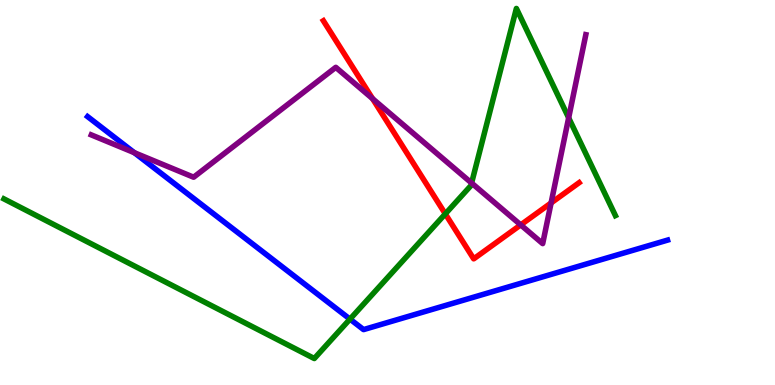[{'lines': ['blue', 'red'], 'intersections': []}, {'lines': ['green', 'red'], 'intersections': [{'x': 5.75, 'y': 4.44}]}, {'lines': ['purple', 'red'], 'intersections': [{'x': 4.81, 'y': 7.44}, {'x': 6.72, 'y': 4.16}, {'x': 7.11, 'y': 4.73}]}, {'lines': ['blue', 'green'], 'intersections': [{'x': 4.52, 'y': 1.71}]}, {'lines': ['blue', 'purple'], 'intersections': [{'x': 1.73, 'y': 6.03}]}, {'lines': ['green', 'purple'], 'intersections': [{'x': 6.08, 'y': 5.25}, {'x': 7.34, 'y': 6.94}]}]